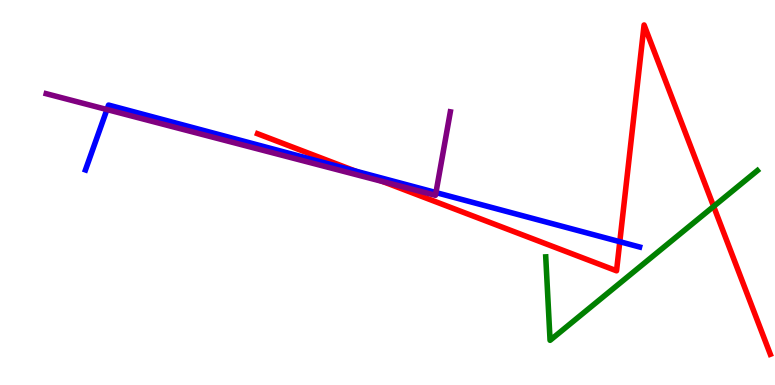[{'lines': ['blue', 'red'], 'intersections': [{'x': 4.58, 'y': 5.56}, {'x': 8.0, 'y': 3.72}]}, {'lines': ['green', 'red'], 'intersections': [{'x': 9.21, 'y': 4.64}]}, {'lines': ['purple', 'red'], 'intersections': [{'x': 4.94, 'y': 5.28}]}, {'lines': ['blue', 'green'], 'intersections': []}, {'lines': ['blue', 'purple'], 'intersections': [{'x': 1.38, 'y': 7.15}, {'x': 5.63, 'y': 5.0}]}, {'lines': ['green', 'purple'], 'intersections': []}]